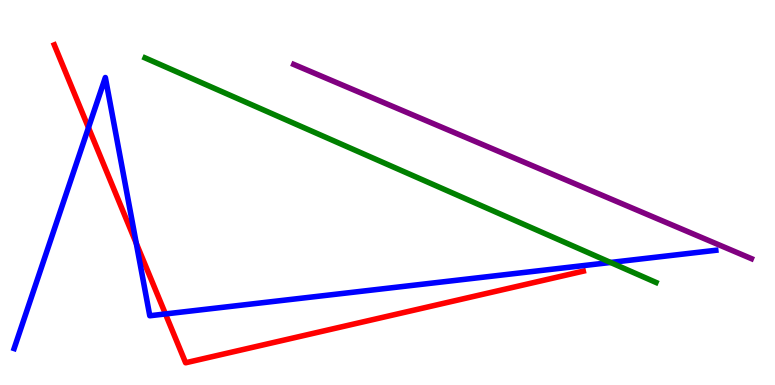[{'lines': ['blue', 'red'], 'intersections': [{'x': 1.14, 'y': 6.68}, {'x': 1.76, 'y': 3.68}, {'x': 2.13, 'y': 1.85}]}, {'lines': ['green', 'red'], 'intersections': []}, {'lines': ['purple', 'red'], 'intersections': []}, {'lines': ['blue', 'green'], 'intersections': [{'x': 7.88, 'y': 3.18}]}, {'lines': ['blue', 'purple'], 'intersections': []}, {'lines': ['green', 'purple'], 'intersections': []}]